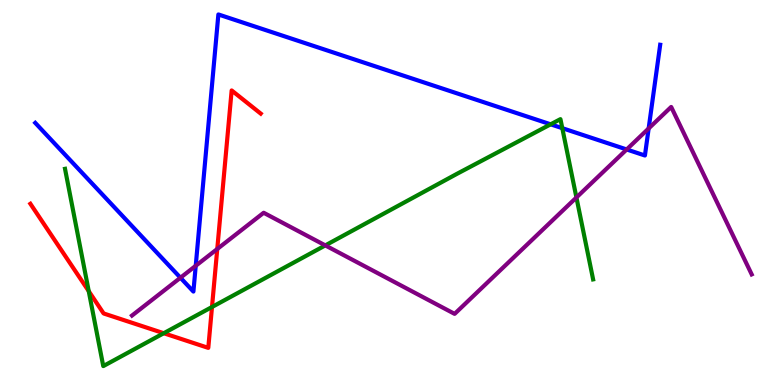[{'lines': ['blue', 'red'], 'intersections': []}, {'lines': ['green', 'red'], 'intersections': [{'x': 1.14, 'y': 2.44}, {'x': 2.11, 'y': 1.34}, {'x': 2.74, 'y': 2.03}]}, {'lines': ['purple', 'red'], 'intersections': [{'x': 2.8, 'y': 3.53}]}, {'lines': ['blue', 'green'], 'intersections': [{'x': 7.11, 'y': 6.77}, {'x': 7.26, 'y': 6.67}]}, {'lines': ['blue', 'purple'], 'intersections': [{'x': 2.33, 'y': 2.79}, {'x': 2.53, 'y': 3.1}, {'x': 8.09, 'y': 6.12}, {'x': 8.37, 'y': 6.66}]}, {'lines': ['green', 'purple'], 'intersections': [{'x': 4.2, 'y': 3.63}, {'x': 7.44, 'y': 4.87}]}]